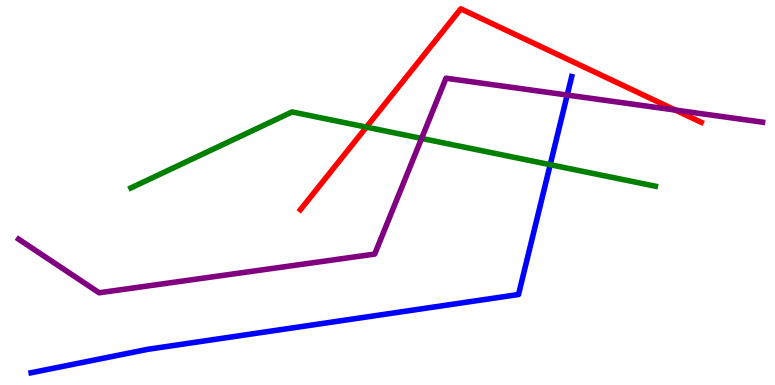[{'lines': ['blue', 'red'], 'intersections': []}, {'lines': ['green', 'red'], 'intersections': [{'x': 4.73, 'y': 6.7}]}, {'lines': ['purple', 'red'], 'intersections': [{'x': 8.71, 'y': 7.14}]}, {'lines': ['blue', 'green'], 'intersections': [{'x': 7.1, 'y': 5.72}]}, {'lines': ['blue', 'purple'], 'intersections': [{'x': 7.32, 'y': 7.53}]}, {'lines': ['green', 'purple'], 'intersections': [{'x': 5.44, 'y': 6.4}]}]